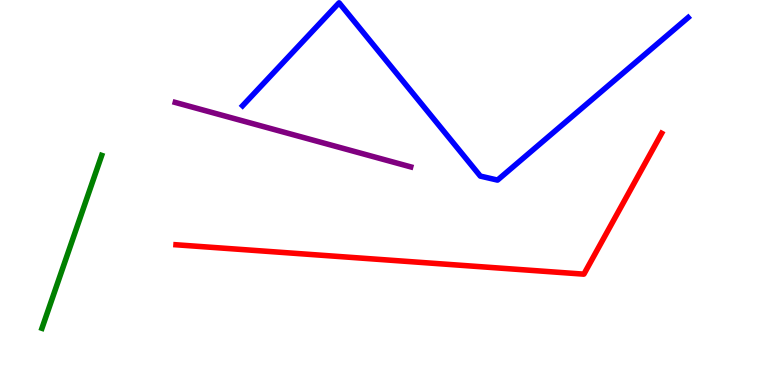[{'lines': ['blue', 'red'], 'intersections': []}, {'lines': ['green', 'red'], 'intersections': []}, {'lines': ['purple', 'red'], 'intersections': []}, {'lines': ['blue', 'green'], 'intersections': []}, {'lines': ['blue', 'purple'], 'intersections': []}, {'lines': ['green', 'purple'], 'intersections': []}]